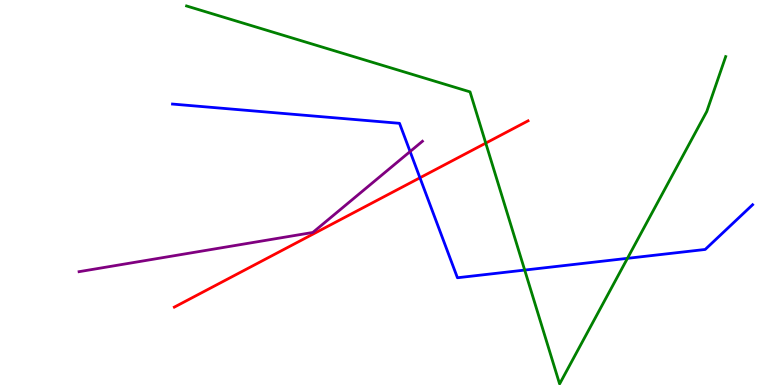[{'lines': ['blue', 'red'], 'intersections': [{'x': 5.42, 'y': 5.38}]}, {'lines': ['green', 'red'], 'intersections': [{'x': 6.27, 'y': 6.28}]}, {'lines': ['purple', 'red'], 'intersections': []}, {'lines': ['blue', 'green'], 'intersections': [{'x': 6.77, 'y': 2.99}, {'x': 8.1, 'y': 3.29}]}, {'lines': ['blue', 'purple'], 'intersections': [{'x': 5.29, 'y': 6.06}]}, {'lines': ['green', 'purple'], 'intersections': []}]